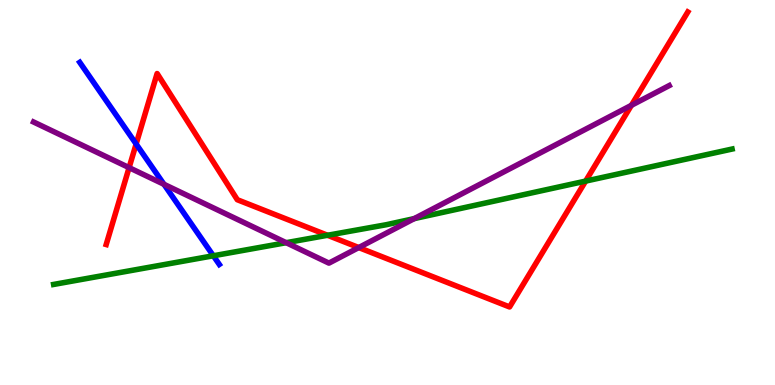[{'lines': ['blue', 'red'], 'intersections': [{'x': 1.76, 'y': 6.26}]}, {'lines': ['green', 'red'], 'intersections': [{'x': 4.23, 'y': 3.89}, {'x': 7.56, 'y': 5.3}]}, {'lines': ['purple', 'red'], 'intersections': [{'x': 1.67, 'y': 5.65}, {'x': 4.63, 'y': 3.57}, {'x': 8.15, 'y': 7.26}]}, {'lines': ['blue', 'green'], 'intersections': [{'x': 2.75, 'y': 3.36}]}, {'lines': ['blue', 'purple'], 'intersections': [{'x': 2.12, 'y': 5.21}]}, {'lines': ['green', 'purple'], 'intersections': [{'x': 3.69, 'y': 3.7}, {'x': 5.35, 'y': 4.32}]}]